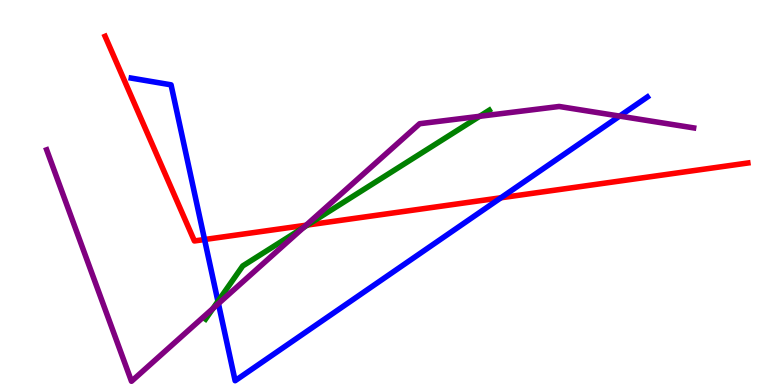[{'lines': ['blue', 'red'], 'intersections': [{'x': 2.64, 'y': 3.78}, {'x': 6.46, 'y': 4.86}]}, {'lines': ['green', 'red'], 'intersections': [{'x': 3.97, 'y': 4.16}]}, {'lines': ['purple', 'red'], 'intersections': [{'x': 3.95, 'y': 4.15}]}, {'lines': ['blue', 'green'], 'intersections': [{'x': 2.81, 'y': 2.17}]}, {'lines': ['blue', 'purple'], 'intersections': [{'x': 2.82, 'y': 2.11}, {'x': 8.0, 'y': 6.98}]}, {'lines': ['green', 'purple'], 'intersections': [{'x': 2.75, 'y': 1.99}, {'x': 3.92, 'y': 4.09}, {'x': 6.19, 'y': 6.98}]}]